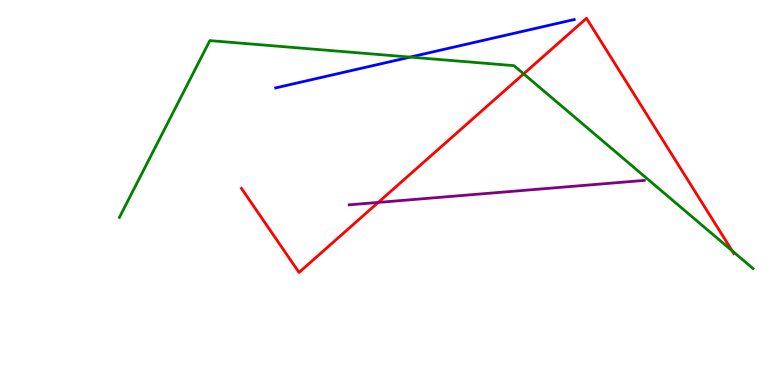[{'lines': ['blue', 'red'], 'intersections': []}, {'lines': ['green', 'red'], 'intersections': [{'x': 6.76, 'y': 8.08}, {'x': 9.45, 'y': 3.48}]}, {'lines': ['purple', 'red'], 'intersections': [{'x': 4.88, 'y': 4.74}]}, {'lines': ['blue', 'green'], 'intersections': [{'x': 5.29, 'y': 8.52}]}, {'lines': ['blue', 'purple'], 'intersections': []}, {'lines': ['green', 'purple'], 'intersections': []}]